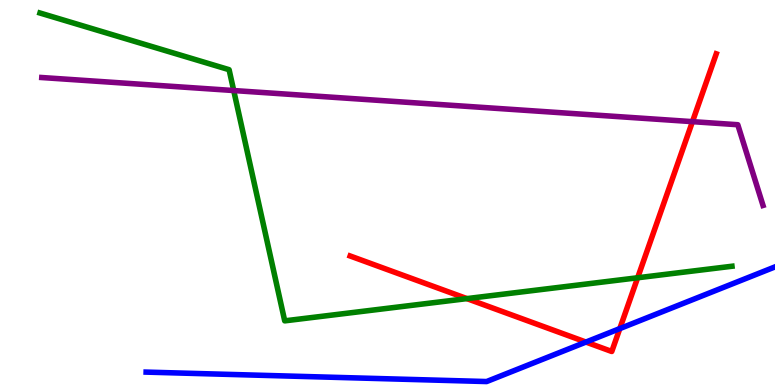[{'lines': ['blue', 'red'], 'intersections': [{'x': 7.56, 'y': 1.12}, {'x': 8.0, 'y': 1.46}]}, {'lines': ['green', 'red'], 'intersections': [{'x': 6.02, 'y': 2.24}, {'x': 8.23, 'y': 2.79}]}, {'lines': ['purple', 'red'], 'intersections': [{'x': 8.93, 'y': 6.84}]}, {'lines': ['blue', 'green'], 'intersections': []}, {'lines': ['blue', 'purple'], 'intersections': []}, {'lines': ['green', 'purple'], 'intersections': [{'x': 3.02, 'y': 7.65}]}]